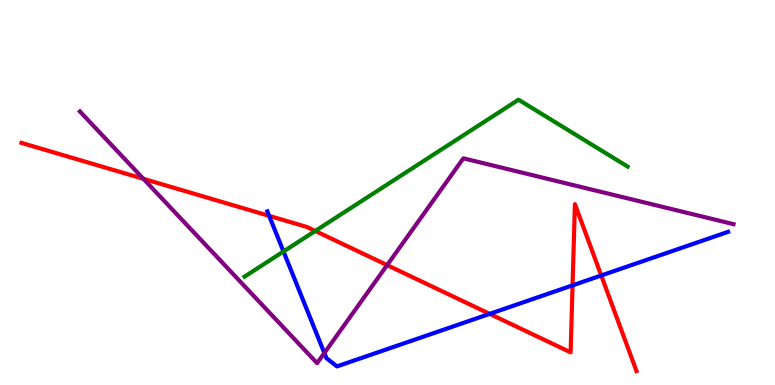[{'lines': ['blue', 'red'], 'intersections': [{'x': 3.47, 'y': 4.39}, {'x': 6.32, 'y': 1.85}, {'x': 7.39, 'y': 2.59}, {'x': 7.76, 'y': 2.84}]}, {'lines': ['green', 'red'], 'intersections': [{'x': 4.07, 'y': 4.0}]}, {'lines': ['purple', 'red'], 'intersections': [{'x': 1.85, 'y': 5.36}, {'x': 5.0, 'y': 3.11}]}, {'lines': ['blue', 'green'], 'intersections': [{'x': 3.66, 'y': 3.47}]}, {'lines': ['blue', 'purple'], 'intersections': [{'x': 4.19, 'y': 0.831}]}, {'lines': ['green', 'purple'], 'intersections': []}]